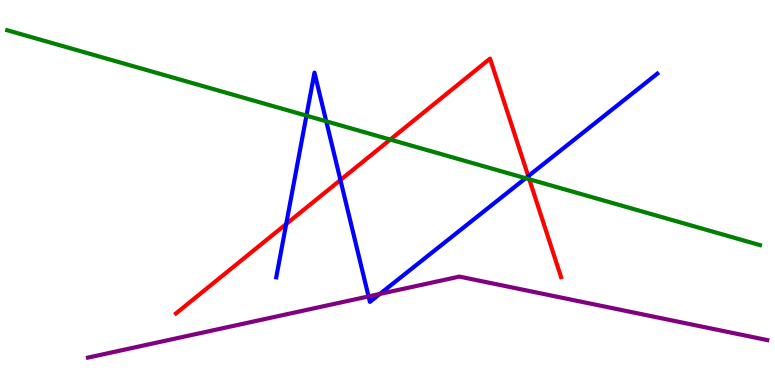[{'lines': ['blue', 'red'], 'intersections': [{'x': 3.69, 'y': 4.18}, {'x': 4.39, 'y': 5.32}, {'x': 6.82, 'y': 5.42}]}, {'lines': ['green', 'red'], 'intersections': [{'x': 5.04, 'y': 6.37}, {'x': 6.83, 'y': 5.34}]}, {'lines': ['purple', 'red'], 'intersections': []}, {'lines': ['blue', 'green'], 'intersections': [{'x': 3.95, 'y': 7.0}, {'x': 4.21, 'y': 6.85}, {'x': 6.78, 'y': 5.37}]}, {'lines': ['blue', 'purple'], 'intersections': [{'x': 4.76, 'y': 2.3}, {'x': 4.9, 'y': 2.37}]}, {'lines': ['green', 'purple'], 'intersections': []}]